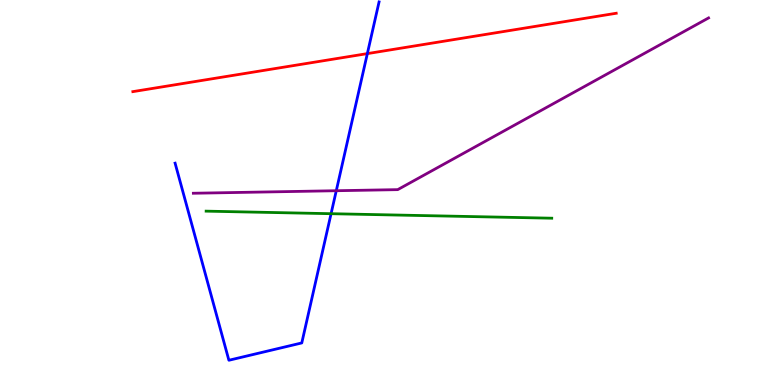[{'lines': ['blue', 'red'], 'intersections': [{'x': 4.74, 'y': 8.61}]}, {'lines': ['green', 'red'], 'intersections': []}, {'lines': ['purple', 'red'], 'intersections': []}, {'lines': ['blue', 'green'], 'intersections': [{'x': 4.27, 'y': 4.45}]}, {'lines': ['blue', 'purple'], 'intersections': [{'x': 4.34, 'y': 5.05}]}, {'lines': ['green', 'purple'], 'intersections': []}]